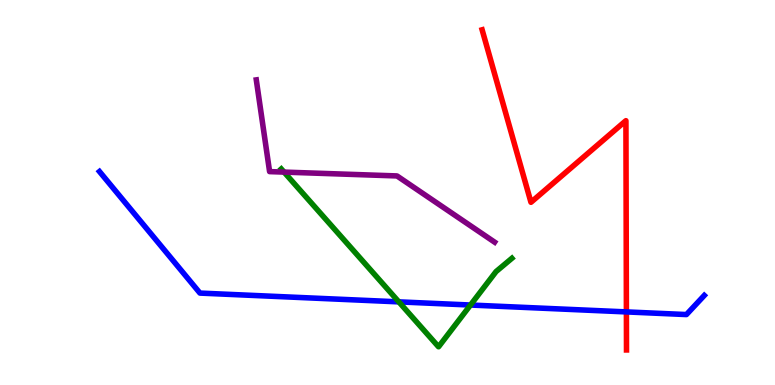[{'lines': ['blue', 'red'], 'intersections': [{'x': 8.08, 'y': 1.9}]}, {'lines': ['green', 'red'], 'intersections': []}, {'lines': ['purple', 'red'], 'intersections': []}, {'lines': ['blue', 'green'], 'intersections': [{'x': 5.15, 'y': 2.16}, {'x': 6.07, 'y': 2.08}]}, {'lines': ['blue', 'purple'], 'intersections': []}, {'lines': ['green', 'purple'], 'intersections': [{'x': 3.67, 'y': 5.53}]}]